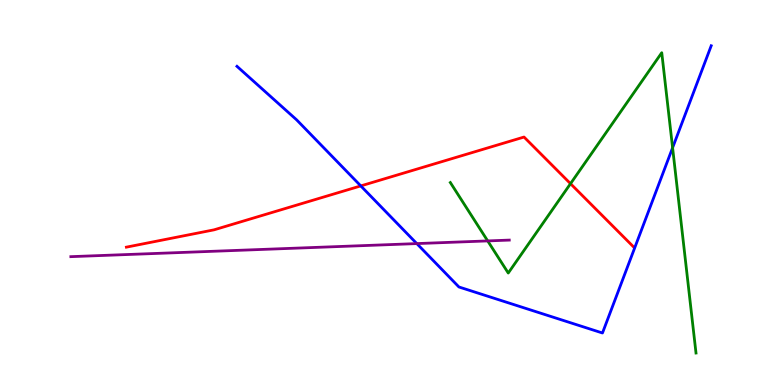[{'lines': ['blue', 'red'], 'intersections': [{'x': 4.66, 'y': 5.17}]}, {'lines': ['green', 'red'], 'intersections': [{'x': 7.36, 'y': 5.23}]}, {'lines': ['purple', 'red'], 'intersections': []}, {'lines': ['blue', 'green'], 'intersections': [{'x': 8.68, 'y': 6.16}]}, {'lines': ['blue', 'purple'], 'intersections': [{'x': 5.38, 'y': 3.67}]}, {'lines': ['green', 'purple'], 'intersections': [{'x': 6.29, 'y': 3.74}]}]